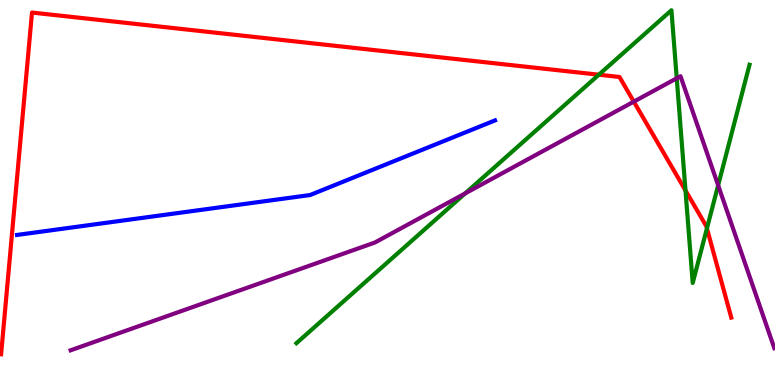[{'lines': ['blue', 'red'], 'intersections': []}, {'lines': ['green', 'red'], 'intersections': [{'x': 7.73, 'y': 8.06}, {'x': 8.85, 'y': 5.05}, {'x': 9.12, 'y': 4.07}]}, {'lines': ['purple', 'red'], 'intersections': [{'x': 8.18, 'y': 7.36}]}, {'lines': ['blue', 'green'], 'intersections': []}, {'lines': ['blue', 'purple'], 'intersections': []}, {'lines': ['green', 'purple'], 'intersections': [{'x': 6.0, 'y': 4.98}, {'x': 8.73, 'y': 7.97}, {'x': 9.27, 'y': 5.19}]}]